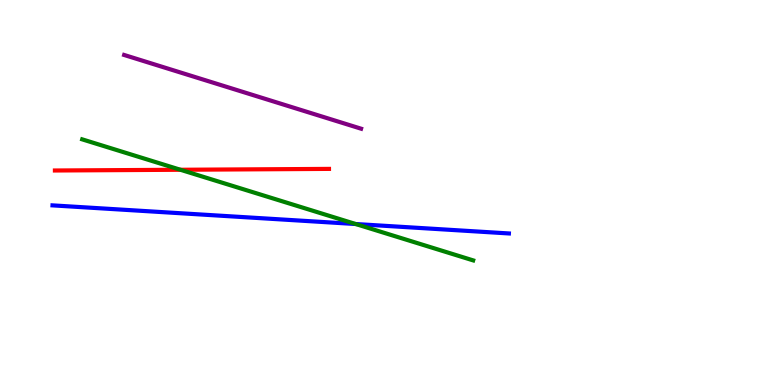[{'lines': ['blue', 'red'], 'intersections': []}, {'lines': ['green', 'red'], 'intersections': [{'x': 2.33, 'y': 5.59}]}, {'lines': ['purple', 'red'], 'intersections': []}, {'lines': ['blue', 'green'], 'intersections': [{'x': 4.59, 'y': 4.18}]}, {'lines': ['blue', 'purple'], 'intersections': []}, {'lines': ['green', 'purple'], 'intersections': []}]